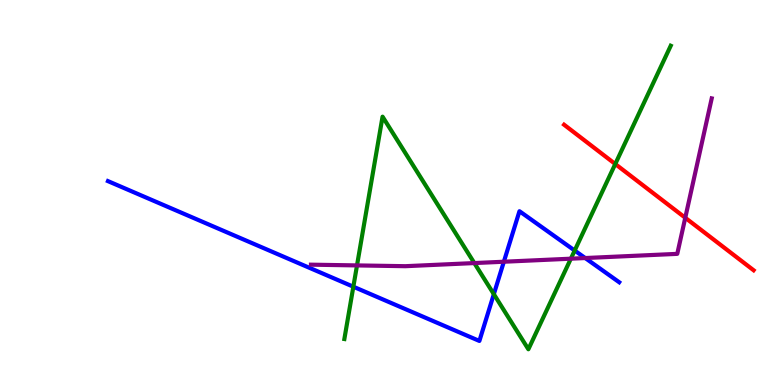[{'lines': ['blue', 'red'], 'intersections': []}, {'lines': ['green', 'red'], 'intersections': [{'x': 7.94, 'y': 5.74}]}, {'lines': ['purple', 'red'], 'intersections': [{'x': 8.84, 'y': 4.34}]}, {'lines': ['blue', 'green'], 'intersections': [{'x': 4.56, 'y': 2.55}, {'x': 6.37, 'y': 2.36}, {'x': 7.42, 'y': 3.49}]}, {'lines': ['blue', 'purple'], 'intersections': [{'x': 6.5, 'y': 3.2}, {'x': 7.55, 'y': 3.3}]}, {'lines': ['green', 'purple'], 'intersections': [{'x': 4.61, 'y': 3.11}, {'x': 6.12, 'y': 3.17}, {'x': 7.37, 'y': 3.28}]}]